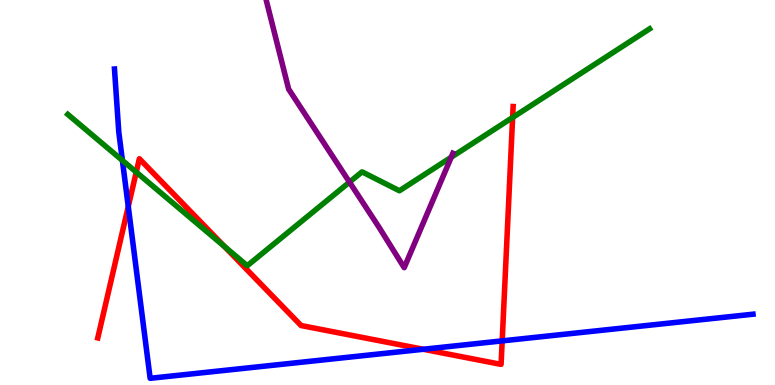[{'lines': ['blue', 'red'], 'intersections': [{'x': 1.66, 'y': 4.64}, {'x': 5.46, 'y': 0.928}, {'x': 6.48, 'y': 1.15}]}, {'lines': ['green', 'red'], 'intersections': [{'x': 1.76, 'y': 5.53}, {'x': 2.9, 'y': 3.6}, {'x': 6.61, 'y': 6.95}]}, {'lines': ['purple', 'red'], 'intersections': []}, {'lines': ['blue', 'green'], 'intersections': [{'x': 1.58, 'y': 5.83}]}, {'lines': ['blue', 'purple'], 'intersections': []}, {'lines': ['green', 'purple'], 'intersections': [{'x': 4.51, 'y': 5.27}, {'x': 5.82, 'y': 5.92}]}]